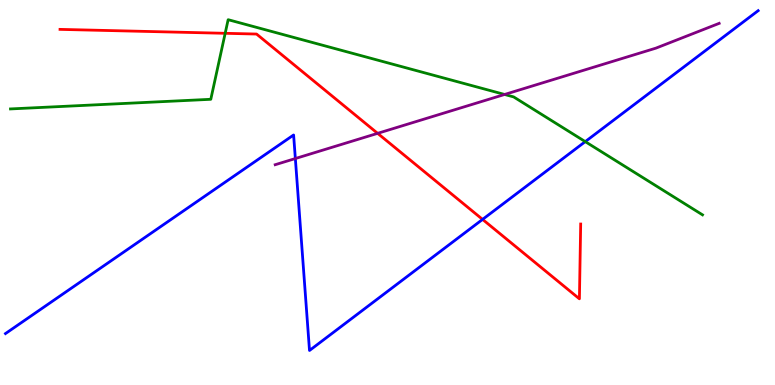[{'lines': ['blue', 'red'], 'intersections': [{'x': 6.23, 'y': 4.3}]}, {'lines': ['green', 'red'], 'intersections': [{'x': 2.91, 'y': 9.13}]}, {'lines': ['purple', 'red'], 'intersections': [{'x': 4.87, 'y': 6.54}]}, {'lines': ['blue', 'green'], 'intersections': [{'x': 7.55, 'y': 6.32}]}, {'lines': ['blue', 'purple'], 'intersections': [{'x': 3.81, 'y': 5.88}]}, {'lines': ['green', 'purple'], 'intersections': [{'x': 6.51, 'y': 7.55}]}]